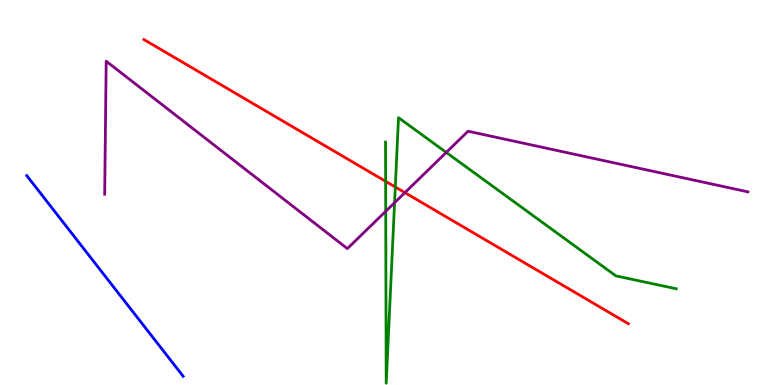[{'lines': ['blue', 'red'], 'intersections': []}, {'lines': ['green', 'red'], 'intersections': [{'x': 4.98, 'y': 5.29}, {'x': 5.1, 'y': 5.14}]}, {'lines': ['purple', 'red'], 'intersections': [{'x': 5.22, 'y': 5.0}]}, {'lines': ['blue', 'green'], 'intersections': []}, {'lines': ['blue', 'purple'], 'intersections': []}, {'lines': ['green', 'purple'], 'intersections': [{'x': 4.98, 'y': 4.51}, {'x': 5.09, 'y': 4.73}, {'x': 5.76, 'y': 6.04}]}]